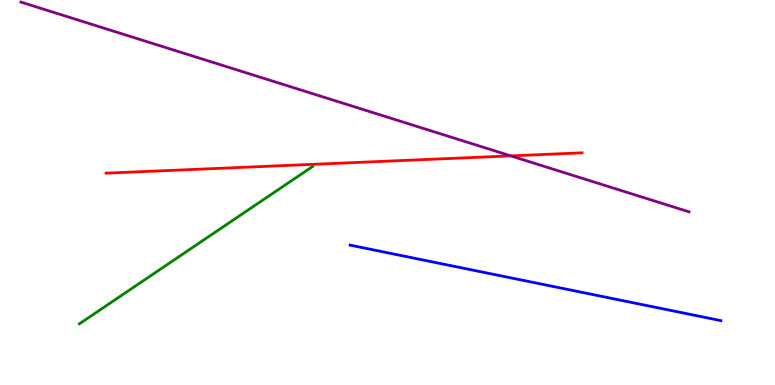[{'lines': ['blue', 'red'], 'intersections': []}, {'lines': ['green', 'red'], 'intersections': []}, {'lines': ['purple', 'red'], 'intersections': [{'x': 6.59, 'y': 5.95}]}, {'lines': ['blue', 'green'], 'intersections': []}, {'lines': ['blue', 'purple'], 'intersections': []}, {'lines': ['green', 'purple'], 'intersections': []}]